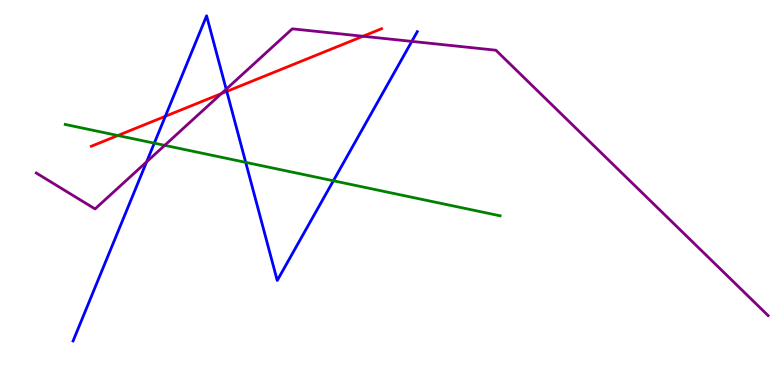[{'lines': ['blue', 'red'], 'intersections': [{'x': 2.13, 'y': 6.98}, {'x': 2.93, 'y': 7.63}]}, {'lines': ['green', 'red'], 'intersections': [{'x': 1.52, 'y': 6.48}]}, {'lines': ['purple', 'red'], 'intersections': [{'x': 2.86, 'y': 7.57}, {'x': 4.68, 'y': 9.06}]}, {'lines': ['blue', 'green'], 'intersections': [{'x': 1.99, 'y': 6.28}, {'x': 3.17, 'y': 5.78}, {'x': 4.3, 'y': 5.3}]}, {'lines': ['blue', 'purple'], 'intersections': [{'x': 1.89, 'y': 5.8}, {'x': 2.92, 'y': 7.68}, {'x': 5.31, 'y': 8.93}]}, {'lines': ['green', 'purple'], 'intersections': [{'x': 2.13, 'y': 6.22}]}]